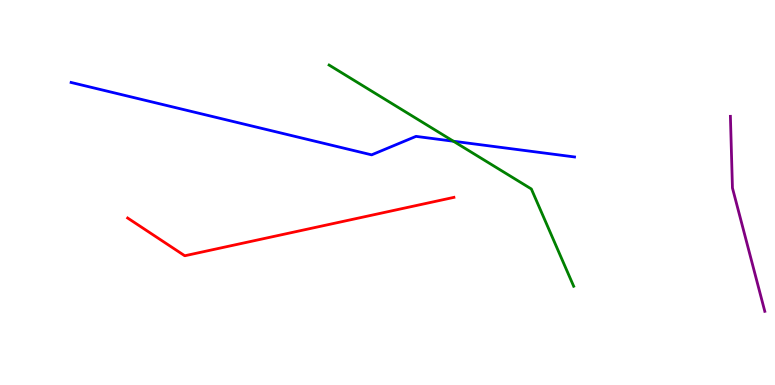[{'lines': ['blue', 'red'], 'intersections': []}, {'lines': ['green', 'red'], 'intersections': []}, {'lines': ['purple', 'red'], 'intersections': []}, {'lines': ['blue', 'green'], 'intersections': [{'x': 5.85, 'y': 6.33}]}, {'lines': ['blue', 'purple'], 'intersections': []}, {'lines': ['green', 'purple'], 'intersections': []}]